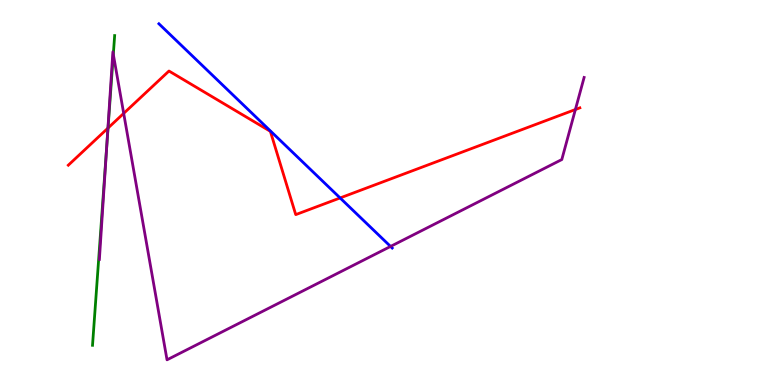[{'lines': ['blue', 'red'], 'intersections': [{'x': 4.39, 'y': 4.86}]}, {'lines': ['green', 'red'], 'intersections': [{'x': 1.39, 'y': 6.67}]}, {'lines': ['purple', 'red'], 'intersections': [{'x': 1.39, 'y': 6.67}, {'x': 1.6, 'y': 7.06}, {'x': 7.42, 'y': 7.16}]}, {'lines': ['blue', 'green'], 'intersections': []}, {'lines': ['blue', 'purple'], 'intersections': [{'x': 5.04, 'y': 3.6}]}, {'lines': ['green', 'purple'], 'intersections': [{'x': 1.38, 'y': 6.21}, {'x': 1.46, 'y': 8.59}]}]